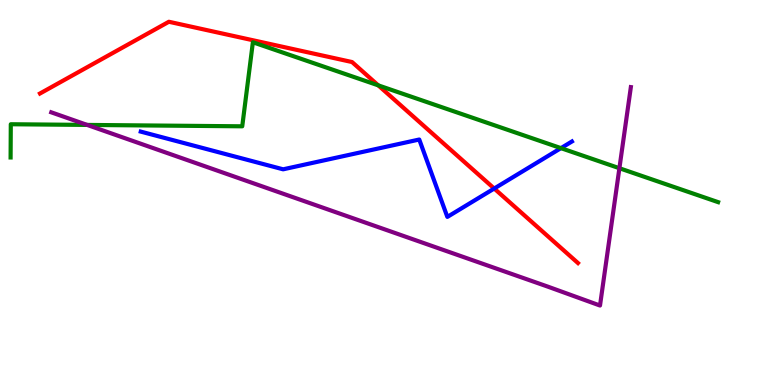[{'lines': ['blue', 'red'], 'intersections': [{'x': 6.38, 'y': 5.1}]}, {'lines': ['green', 'red'], 'intersections': [{'x': 4.88, 'y': 7.78}]}, {'lines': ['purple', 'red'], 'intersections': []}, {'lines': ['blue', 'green'], 'intersections': [{'x': 7.24, 'y': 6.15}]}, {'lines': ['blue', 'purple'], 'intersections': []}, {'lines': ['green', 'purple'], 'intersections': [{'x': 1.12, 'y': 6.76}, {'x': 7.99, 'y': 5.63}]}]